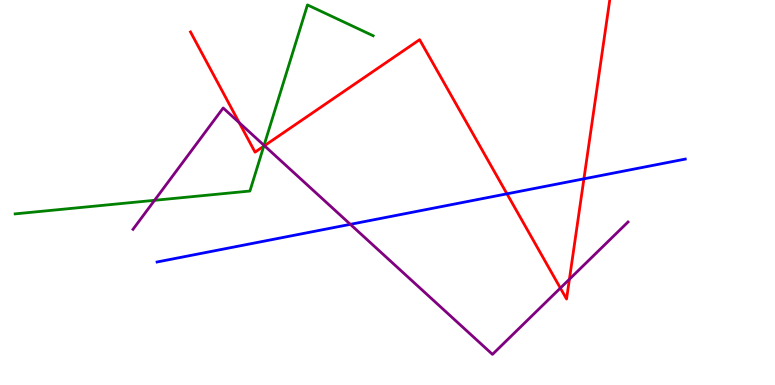[{'lines': ['blue', 'red'], 'intersections': [{'x': 6.54, 'y': 4.97}, {'x': 7.53, 'y': 5.36}]}, {'lines': ['green', 'red'], 'intersections': [{'x': 3.4, 'y': 6.2}]}, {'lines': ['purple', 'red'], 'intersections': [{'x': 3.09, 'y': 6.81}, {'x': 3.41, 'y': 6.21}, {'x': 7.23, 'y': 2.52}, {'x': 7.35, 'y': 2.75}]}, {'lines': ['blue', 'green'], 'intersections': []}, {'lines': ['blue', 'purple'], 'intersections': [{'x': 4.52, 'y': 4.17}]}, {'lines': ['green', 'purple'], 'intersections': [{'x': 1.99, 'y': 4.8}, {'x': 3.41, 'y': 6.22}]}]